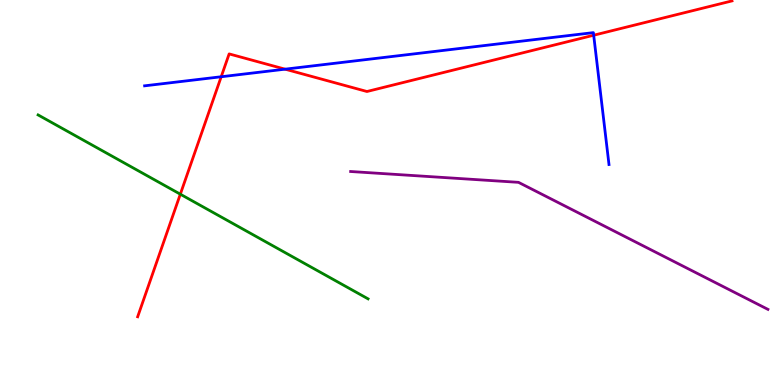[{'lines': ['blue', 'red'], 'intersections': [{'x': 2.85, 'y': 8.01}, {'x': 3.68, 'y': 8.2}, {'x': 7.66, 'y': 9.08}]}, {'lines': ['green', 'red'], 'intersections': [{'x': 2.33, 'y': 4.96}]}, {'lines': ['purple', 'red'], 'intersections': []}, {'lines': ['blue', 'green'], 'intersections': []}, {'lines': ['blue', 'purple'], 'intersections': []}, {'lines': ['green', 'purple'], 'intersections': []}]